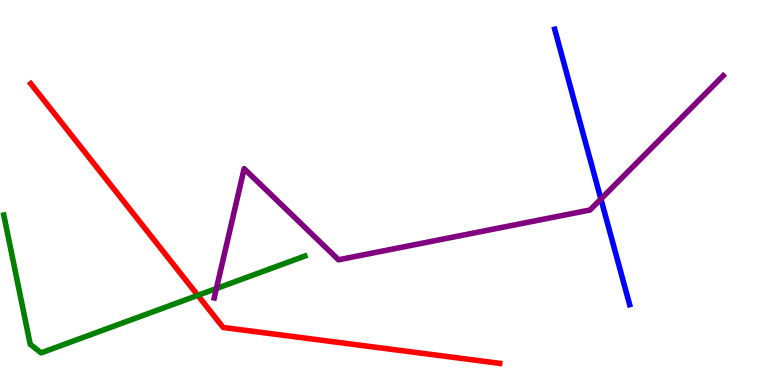[{'lines': ['blue', 'red'], 'intersections': []}, {'lines': ['green', 'red'], 'intersections': [{'x': 2.55, 'y': 2.33}]}, {'lines': ['purple', 'red'], 'intersections': []}, {'lines': ['blue', 'green'], 'intersections': []}, {'lines': ['blue', 'purple'], 'intersections': [{'x': 7.75, 'y': 4.83}]}, {'lines': ['green', 'purple'], 'intersections': [{'x': 2.79, 'y': 2.51}]}]